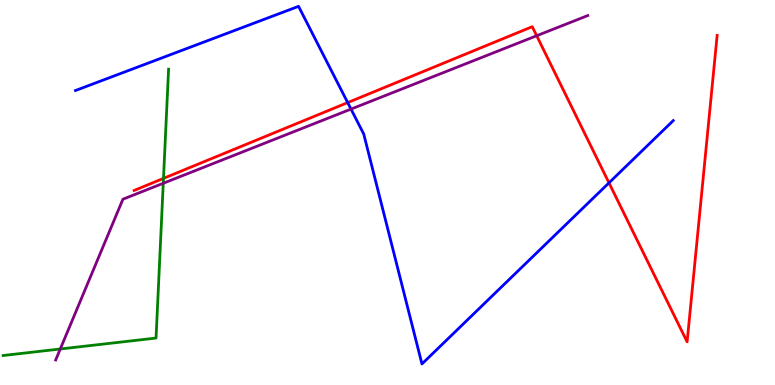[{'lines': ['blue', 'red'], 'intersections': [{'x': 4.49, 'y': 7.34}, {'x': 7.86, 'y': 5.25}]}, {'lines': ['green', 'red'], 'intersections': [{'x': 2.11, 'y': 5.37}]}, {'lines': ['purple', 'red'], 'intersections': [{'x': 6.92, 'y': 9.07}]}, {'lines': ['blue', 'green'], 'intersections': []}, {'lines': ['blue', 'purple'], 'intersections': [{'x': 4.53, 'y': 7.17}]}, {'lines': ['green', 'purple'], 'intersections': [{'x': 0.778, 'y': 0.935}, {'x': 2.11, 'y': 5.24}]}]